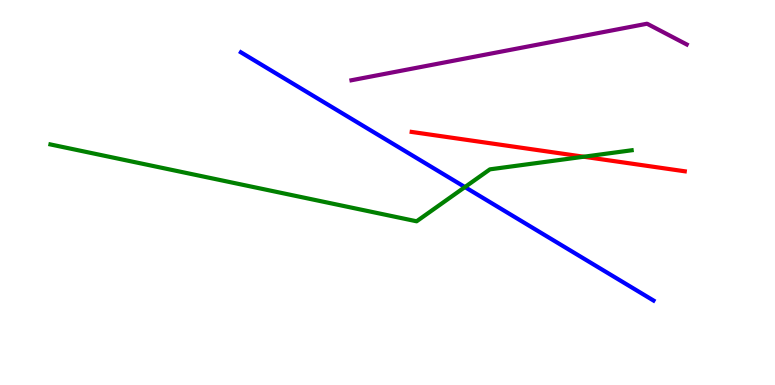[{'lines': ['blue', 'red'], 'intersections': []}, {'lines': ['green', 'red'], 'intersections': [{'x': 7.53, 'y': 5.93}]}, {'lines': ['purple', 'red'], 'intersections': []}, {'lines': ['blue', 'green'], 'intersections': [{'x': 6.0, 'y': 5.14}]}, {'lines': ['blue', 'purple'], 'intersections': []}, {'lines': ['green', 'purple'], 'intersections': []}]